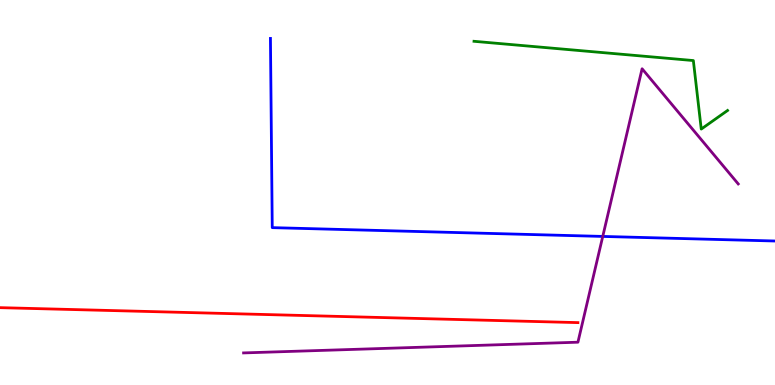[{'lines': ['blue', 'red'], 'intersections': []}, {'lines': ['green', 'red'], 'intersections': []}, {'lines': ['purple', 'red'], 'intersections': []}, {'lines': ['blue', 'green'], 'intersections': []}, {'lines': ['blue', 'purple'], 'intersections': [{'x': 7.78, 'y': 3.86}]}, {'lines': ['green', 'purple'], 'intersections': []}]